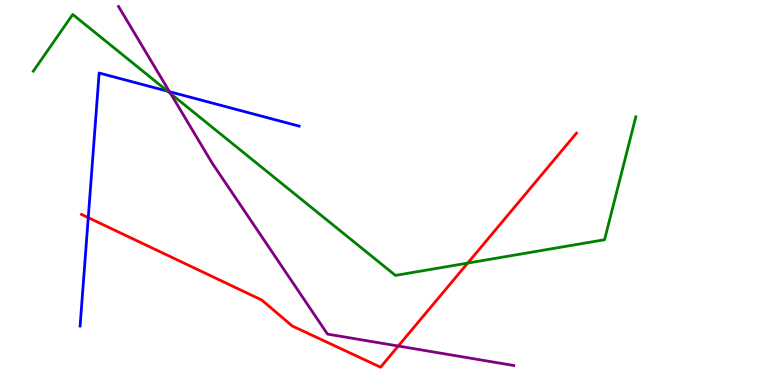[{'lines': ['blue', 'red'], 'intersections': [{'x': 1.14, 'y': 4.35}]}, {'lines': ['green', 'red'], 'intersections': [{'x': 6.03, 'y': 3.17}]}, {'lines': ['purple', 'red'], 'intersections': [{'x': 5.14, 'y': 1.01}]}, {'lines': ['blue', 'green'], 'intersections': [{'x': 2.16, 'y': 7.63}]}, {'lines': ['blue', 'purple'], 'intersections': [{'x': 2.19, 'y': 7.62}]}, {'lines': ['green', 'purple'], 'intersections': [{'x': 2.2, 'y': 7.57}]}]